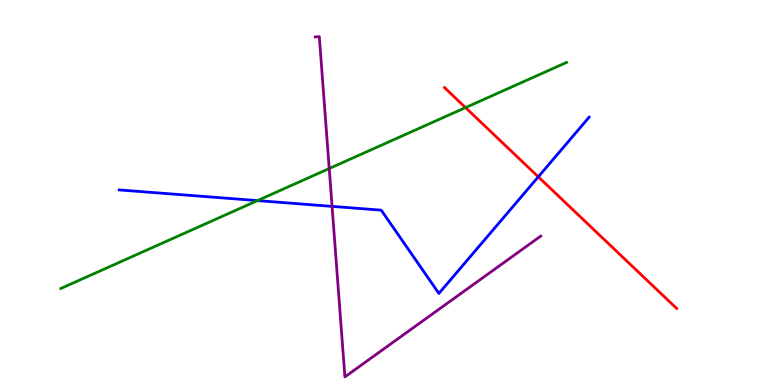[{'lines': ['blue', 'red'], 'intersections': [{'x': 6.95, 'y': 5.41}]}, {'lines': ['green', 'red'], 'intersections': [{'x': 6.01, 'y': 7.21}]}, {'lines': ['purple', 'red'], 'intersections': []}, {'lines': ['blue', 'green'], 'intersections': [{'x': 3.32, 'y': 4.79}]}, {'lines': ['blue', 'purple'], 'intersections': [{'x': 4.28, 'y': 4.64}]}, {'lines': ['green', 'purple'], 'intersections': [{'x': 4.25, 'y': 5.62}]}]